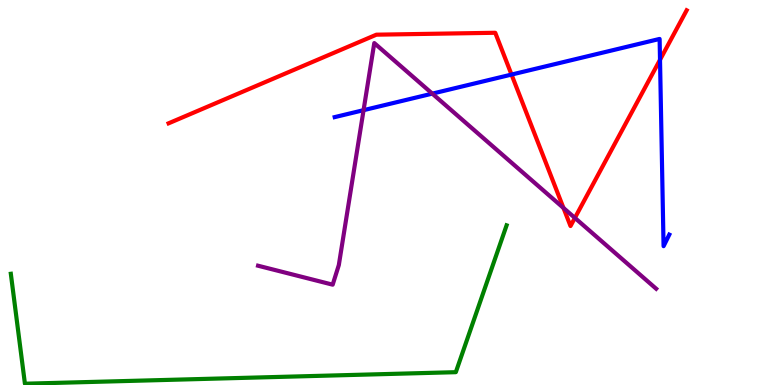[{'lines': ['blue', 'red'], 'intersections': [{'x': 6.6, 'y': 8.06}, {'x': 8.52, 'y': 8.45}]}, {'lines': ['green', 'red'], 'intersections': []}, {'lines': ['purple', 'red'], 'intersections': [{'x': 7.27, 'y': 4.6}, {'x': 7.42, 'y': 4.34}]}, {'lines': ['blue', 'green'], 'intersections': []}, {'lines': ['blue', 'purple'], 'intersections': [{'x': 4.69, 'y': 7.14}, {'x': 5.58, 'y': 7.57}]}, {'lines': ['green', 'purple'], 'intersections': []}]